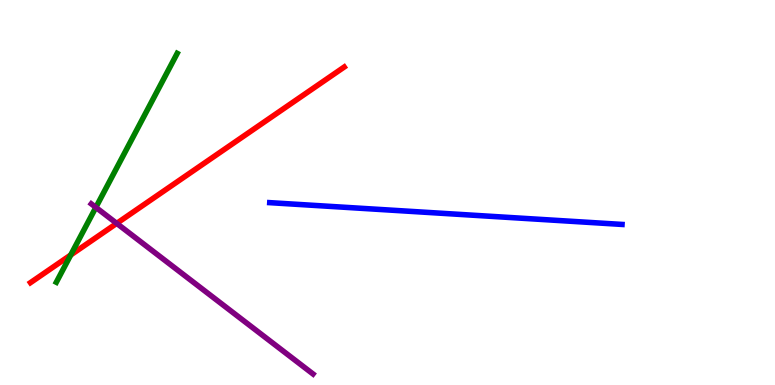[{'lines': ['blue', 'red'], 'intersections': []}, {'lines': ['green', 'red'], 'intersections': [{'x': 0.912, 'y': 3.38}]}, {'lines': ['purple', 'red'], 'intersections': [{'x': 1.51, 'y': 4.2}]}, {'lines': ['blue', 'green'], 'intersections': []}, {'lines': ['blue', 'purple'], 'intersections': []}, {'lines': ['green', 'purple'], 'intersections': [{'x': 1.24, 'y': 4.61}]}]